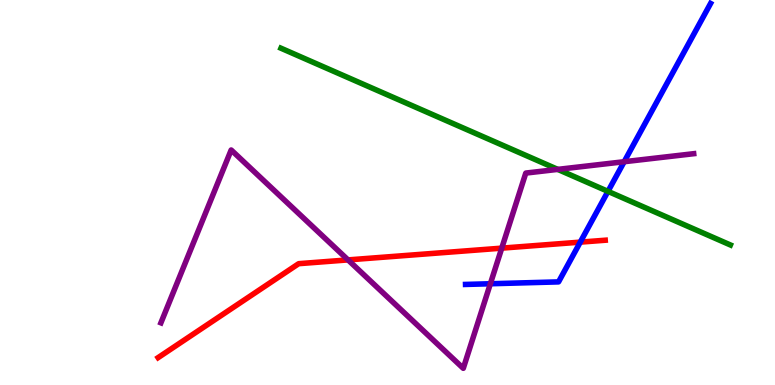[{'lines': ['blue', 'red'], 'intersections': [{'x': 7.49, 'y': 3.71}]}, {'lines': ['green', 'red'], 'intersections': []}, {'lines': ['purple', 'red'], 'intersections': [{'x': 4.49, 'y': 3.25}, {'x': 6.47, 'y': 3.55}]}, {'lines': ['blue', 'green'], 'intersections': [{'x': 7.84, 'y': 5.03}]}, {'lines': ['blue', 'purple'], 'intersections': [{'x': 6.33, 'y': 2.63}, {'x': 8.05, 'y': 5.8}]}, {'lines': ['green', 'purple'], 'intersections': [{'x': 7.2, 'y': 5.6}]}]